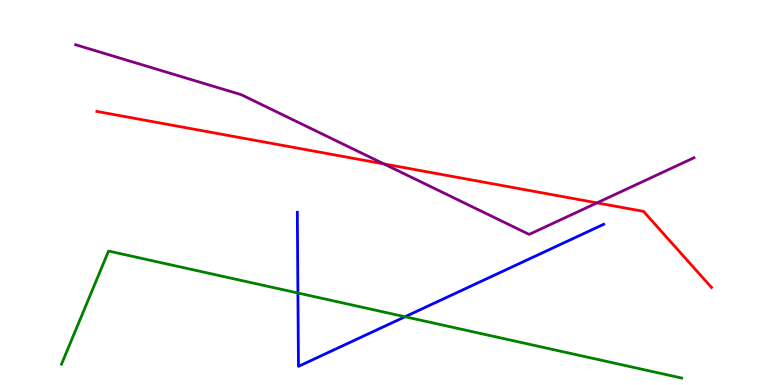[{'lines': ['blue', 'red'], 'intersections': []}, {'lines': ['green', 'red'], 'intersections': []}, {'lines': ['purple', 'red'], 'intersections': [{'x': 4.95, 'y': 5.74}, {'x': 7.7, 'y': 4.73}]}, {'lines': ['blue', 'green'], 'intersections': [{'x': 3.84, 'y': 2.39}, {'x': 5.23, 'y': 1.77}]}, {'lines': ['blue', 'purple'], 'intersections': []}, {'lines': ['green', 'purple'], 'intersections': []}]